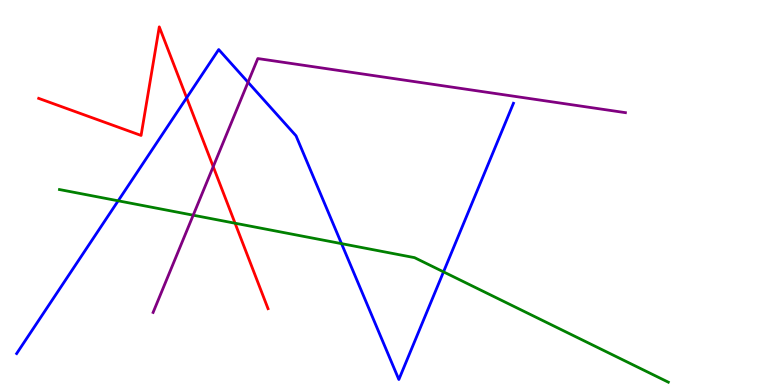[{'lines': ['blue', 'red'], 'intersections': [{'x': 2.41, 'y': 7.46}]}, {'lines': ['green', 'red'], 'intersections': [{'x': 3.03, 'y': 4.2}]}, {'lines': ['purple', 'red'], 'intersections': [{'x': 2.75, 'y': 5.67}]}, {'lines': ['blue', 'green'], 'intersections': [{'x': 1.52, 'y': 4.78}, {'x': 4.41, 'y': 3.67}, {'x': 5.72, 'y': 2.94}]}, {'lines': ['blue', 'purple'], 'intersections': [{'x': 3.2, 'y': 7.86}]}, {'lines': ['green', 'purple'], 'intersections': [{'x': 2.49, 'y': 4.41}]}]